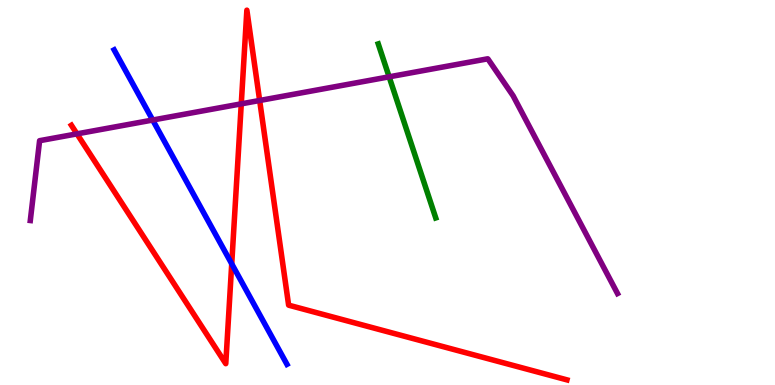[{'lines': ['blue', 'red'], 'intersections': [{'x': 2.99, 'y': 3.15}]}, {'lines': ['green', 'red'], 'intersections': []}, {'lines': ['purple', 'red'], 'intersections': [{'x': 0.993, 'y': 6.52}, {'x': 3.11, 'y': 7.3}, {'x': 3.35, 'y': 7.39}]}, {'lines': ['blue', 'green'], 'intersections': []}, {'lines': ['blue', 'purple'], 'intersections': [{'x': 1.97, 'y': 6.88}]}, {'lines': ['green', 'purple'], 'intersections': [{'x': 5.02, 'y': 8.0}]}]